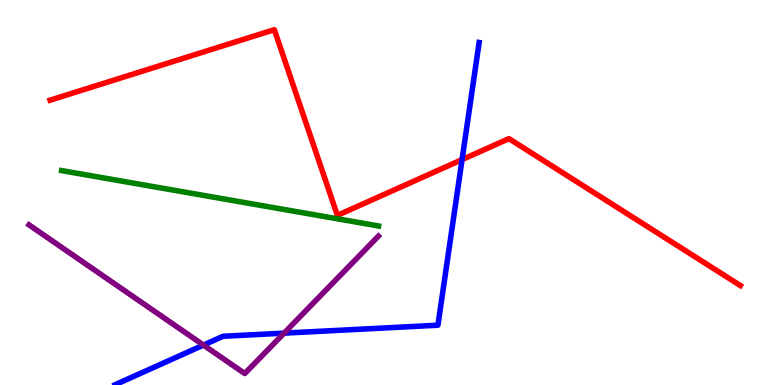[{'lines': ['blue', 'red'], 'intersections': [{'x': 5.96, 'y': 5.85}]}, {'lines': ['green', 'red'], 'intersections': []}, {'lines': ['purple', 'red'], 'intersections': []}, {'lines': ['blue', 'green'], 'intersections': []}, {'lines': ['blue', 'purple'], 'intersections': [{'x': 2.63, 'y': 1.04}, {'x': 3.67, 'y': 1.35}]}, {'lines': ['green', 'purple'], 'intersections': []}]